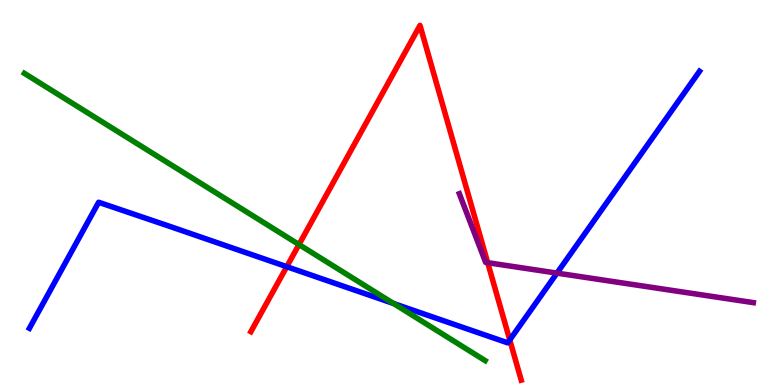[{'lines': ['blue', 'red'], 'intersections': [{'x': 3.7, 'y': 3.07}, {'x': 6.58, 'y': 1.17}]}, {'lines': ['green', 'red'], 'intersections': [{'x': 3.86, 'y': 3.65}]}, {'lines': ['purple', 'red'], 'intersections': [{'x': 6.29, 'y': 3.18}]}, {'lines': ['blue', 'green'], 'intersections': [{'x': 5.08, 'y': 2.12}]}, {'lines': ['blue', 'purple'], 'intersections': [{'x': 7.19, 'y': 2.91}]}, {'lines': ['green', 'purple'], 'intersections': []}]